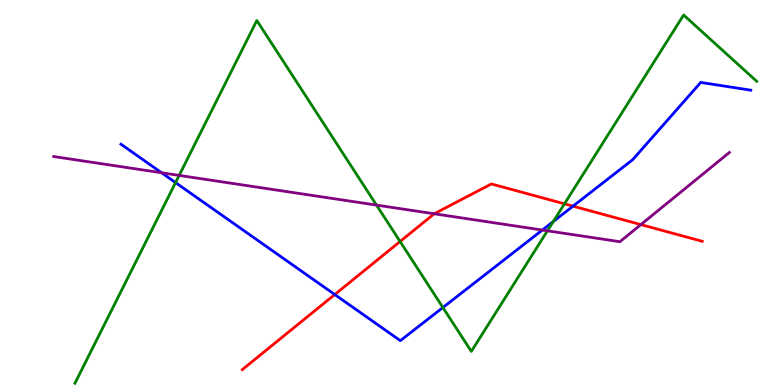[{'lines': ['blue', 'red'], 'intersections': [{'x': 4.32, 'y': 2.35}, {'x': 7.39, 'y': 4.65}]}, {'lines': ['green', 'red'], 'intersections': [{'x': 5.16, 'y': 3.73}, {'x': 7.28, 'y': 4.71}]}, {'lines': ['purple', 'red'], 'intersections': [{'x': 5.6, 'y': 4.45}, {'x': 8.27, 'y': 4.17}]}, {'lines': ['blue', 'green'], 'intersections': [{'x': 2.27, 'y': 5.26}, {'x': 5.71, 'y': 2.01}, {'x': 7.14, 'y': 4.25}]}, {'lines': ['blue', 'purple'], 'intersections': [{'x': 2.08, 'y': 5.51}, {'x': 7.0, 'y': 4.02}]}, {'lines': ['green', 'purple'], 'intersections': [{'x': 2.31, 'y': 5.44}, {'x': 4.86, 'y': 4.67}, {'x': 7.06, 'y': 4.0}]}]